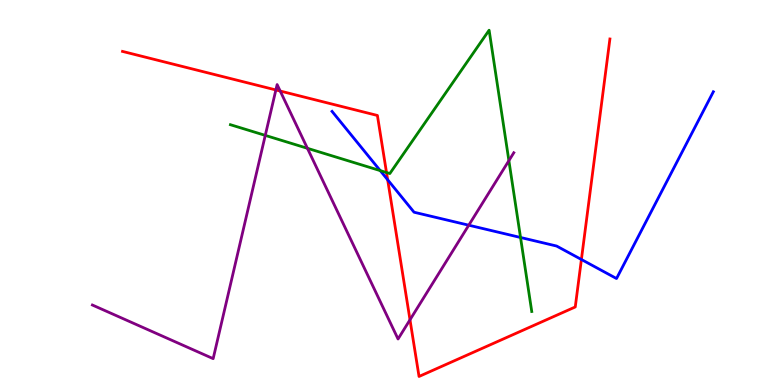[{'lines': ['blue', 'red'], 'intersections': [{'x': 5.0, 'y': 5.33}, {'x': 7.5, 'y': 3.26}]}, {'lines': ['green', 'red'], 'intersections': [{'x': 4.99, 'y': 5.52}]}, {'lines': ['purple', 'red'], 'intersections': [{'x': 3.56, 'y': 7.66}, {'x': 3.62, 'y': 7.64}, {'x': 5.29, 'y': 1.69}]}, {'lines': ['blue', 'green'], 'intersections': [{'x': 4.91, 'y': 5.57}, {'x': 6.72, 'y': 3.83}]}, {'lines': ['blue', 'purple'], 'intersections': [{'x': 6.05, 'y': 4.15}]}, {'lines': ['green', 'purple'], 'intersections': [{'x': 3.42, 'y': 6.48}, {'x': 3.97, 'y': 6.15}, {'x': 6.57, 'y': 5.83}]}]